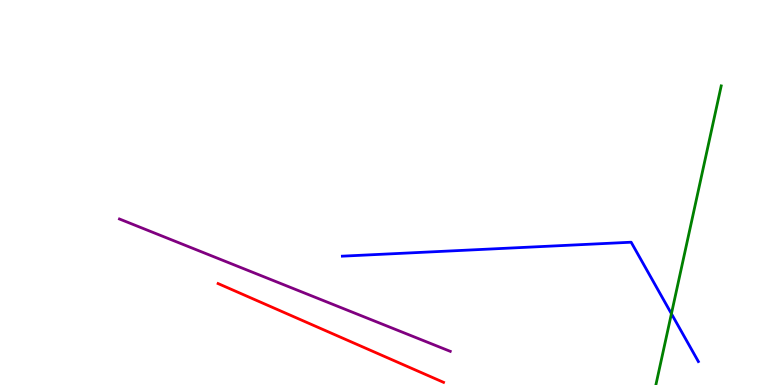[{'lines': ['blue', 'red'], 'intersections': []}, {'lines': ['green', 'red'], 'intersections': []}, {'lines': ['purple', 'red'], 'intersections': []}, {'lines': ['blue', 'green'], 'intersections': [{'x': 8.66, 'y': 1.85}]}, {'lines': ['blue', 'purple'], 'intersections': []}, {'lines': ['green', 'purple'], 'intersections': []}]